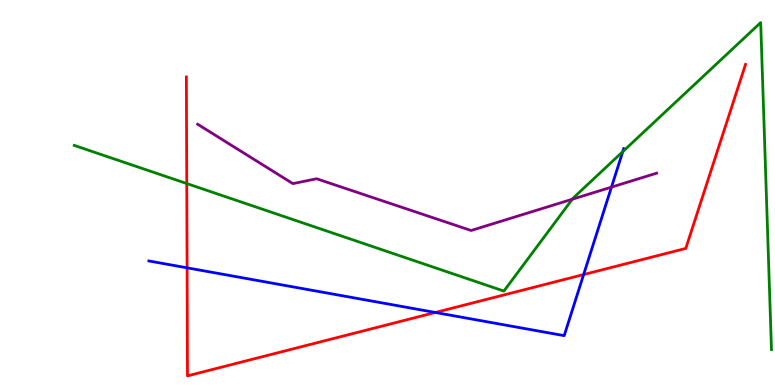[{'lines': ['blue', 'red'], 'intersections': [{'x': 2.41, 'y': 3.04}, {'x': 5.62, 'y': 1.88}, {'x': 7.53, 'y': 2.87}]}, {'lines': ['green', 'red'], 'intersections': [{'x': 2.41, 'y': 5.23}]}, {'lines': ['purple', 'red'], 'intersections': []}, {'lines': ['blue', 'green'], 'intersections': [{'x': 8.04, 'y': 6.06}]}, {'lines': ['blue', 'purple'], 'intersections': [{'x': 7.89, 'y': 5.14}]}, {'lines': ['green', 'purple'], 'intersections': [{'x': 7.38, 'y': 4.83}]}]